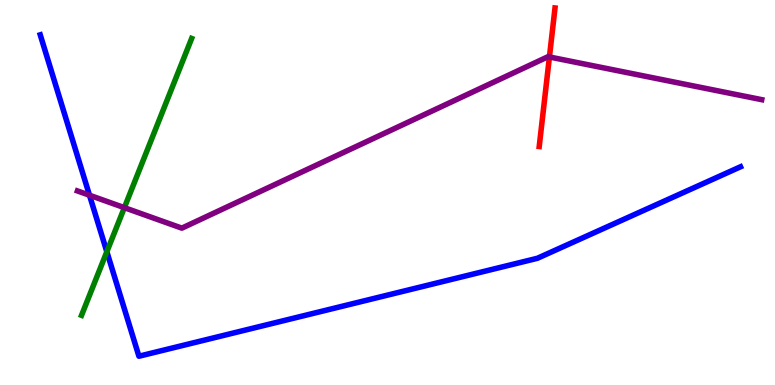[{'lines': ['blue', 'red'], 'intersections': []}, {'lines': ['green', 'red'], 'intersections': []}, {'lines': ['purple', 'red'], 'intersections': [{'x': 7.09, 'y': 8.52}]}, {'lines': ['blue', 'green'], 'intersections': [{'x': 1.38, 'y': 3.46}]}, {'lines': ['blue', 'purple'], 'intersections': [{'x': 1.15, 'y': 4.93}]}, {'lines': ['green', 'purple'], 'intersections': [{'x': 1.6, 'y': 4.61}]}]